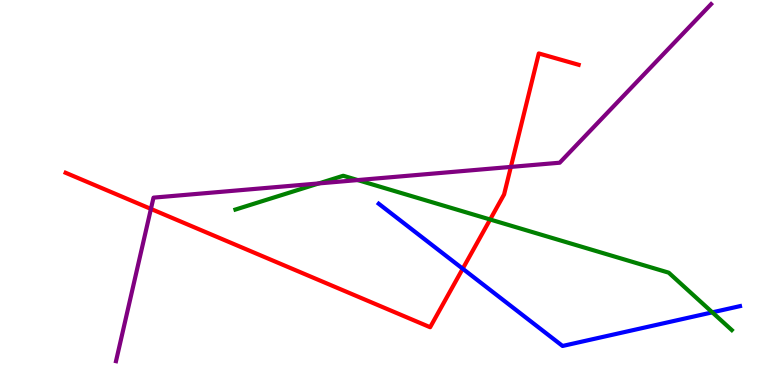[{'lines': ['blue', 'red'], 'intersections': [{'x': 5.97, 'y': 3.02}]}, {'lines': ['green', 'red'], 'intersections': [{'x': 6.32, 'y': 4.3}]}, {'lines': ['purple', 'red'], 'intersections': [{'x': 1.95, 'y': 4.57}, {'x': 6.59, 'y': 5.66}]}, {'lines': ['blue', 'green'], 'intersections': [{'x': 9.19, 'y': 1.89}]}, {'lines': ['blue', 'purple'], 'intersections': []}, {'lines': ['green', 'purple'], 'intersections': [{'x': 4.11, 'y': 5.24}, {'x': 4.62, 'y': 5.32}]}]